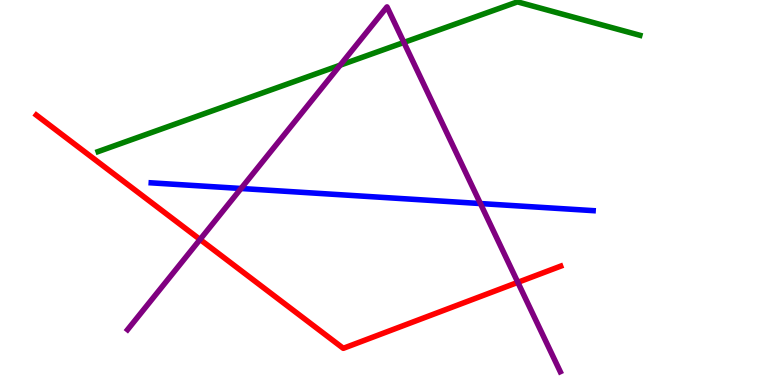[{'lines': ['blue', 'red'], 'intersections': []}, {'lines': ['green', 'red'], 'intersections': []}, {'lines': ['purple', 'red'], 'intersections': [{'x': 2.58, 'y': 3.78}, {'x': 6.68, 'y': 2.67}]}, {'lines': ['blue', 'green'], 'intersections': []}, {'lines': ['blue', 'purple'], 'intersections': [{'x': 3.11, 'y': 5.1}, {'x': 6.2, 'y': 4.71}]}, {'lines': ['green', 'purple'], 'intersections': [{'x': 4.39, 'y': 8.31}, {'x': 5.21, 'y': 8.9}]}]